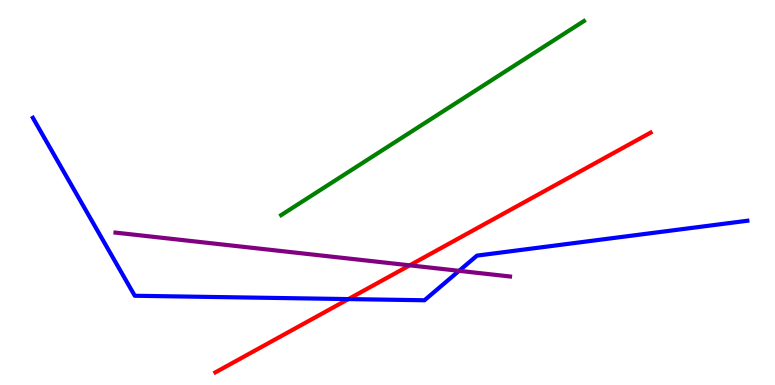[{'lines': ['blue', 'red'], 'intersections': [{'x': 4.5, 'y': 2.23}]}, {'lines': ['green', 'red'], 'intersections': []}, {'lines': ['purple', 'red'], 'intersections': [{'x': 5.29, 'y': 3.11}]}, {'lines': ['blue', 'green'], 'intersections': []}, {'lines': ['blue', 'purple'], 'intersections': [{'x': 5.92, 'y': 2.97}]}, {'lines': ['green', 'purple'], 'intersections': []}]